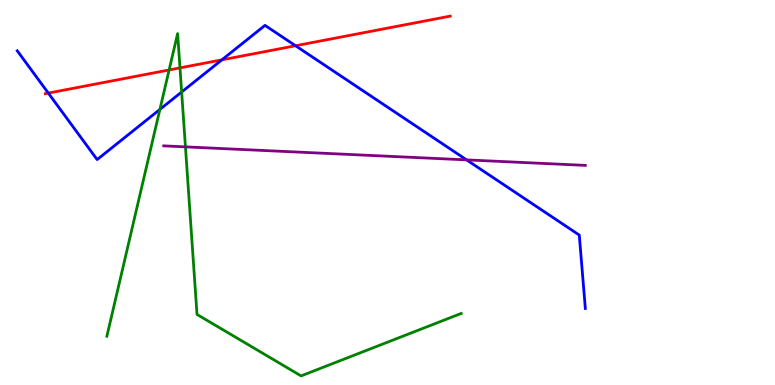[{'lines': ['blue', 'red'], 'intersections': [{'x': 0.623, 'y': 7.58}, {'x': 2.86, 'y': 8.45}, {'x': 3.81, 'y': 8.81}]}, {'lines': ['green', 'red'], 'intersections': [{'x': 2.18, 'y': 8.18}, {'x': 2.32, 'y': 8.24}]}, {'lines': ['purple', 'red'], 'intersections': []}, {'lines': ['blue', 'green'], 'intersections': [{'x': 2.06, 'y': 7.16}, {'x': 2.34, 'y': 7.61}]}, {'lines': ['blue', 'purple'], 'intersections': [{'x': 6.02, 'y': 5.85}]}, {'lines': ['green', 'purple'], 'intersections': [{'x': 2.39, 'y': 6.19}]}]